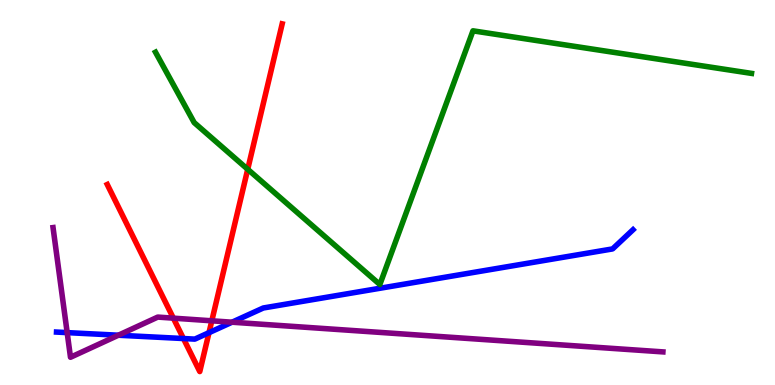[{'lines': ['blue', 'red'], 'intersections': [{'x': 2.37, 'y': 1.21}, {'x': 2.7, 'y': 1.36}]}, {'lines': ['green', 'red'], 'intersections': [{'x': 3.2, 'y': 5.6}]}, {'lines': ['purple', 'red'], 'intersections': [{'x': 2.24, 'y': 1.74}, {'x': 2.73, 'y': 1.67}]}, {'lines': ['blue', 'green'], 'intersections': []}, {'lines': ['blue', 'purple'], 'intersections': [{'x': 0.867, 'y': 1.36}, {'x': 1.53, 'y': 1.29}, {'x': 2.99, 'y': 1.63}]}, {'lines': ['green', 'purple'], 'intersections': []}]